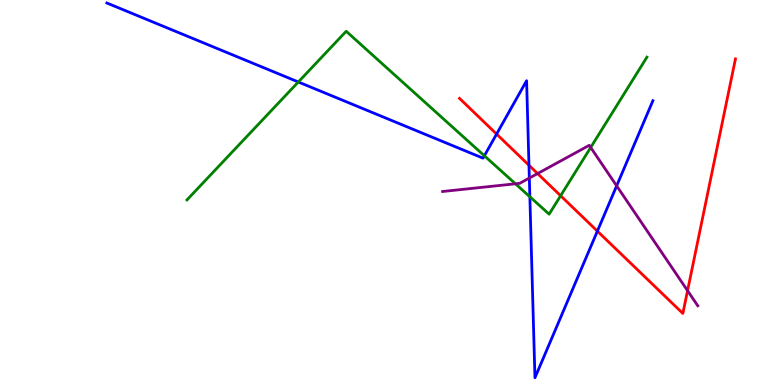[{'lines': ['blue', 'red'], 'intersections': [{'x': 6.41, 'y': 6.52}, {'x': 6.83, 'y': 5.71}, {'x': 7.71, 'y': 4.0}]}, {'lines': ['green', 'red'], 'intersections': [{'x': 7.23, 'y': 4.92}]}, {'lines': ['purple', 'red'], 'intersections': [{'x': 6.94, 'y': 5.49}, {'x': 8.87, 'y': 2.45}]}, {'lines': ['blue', 'green'], 'intersections': [{'x': 3.85, 'y': 7.87}, {'x': 6.25, 'y': 5.95}, {'x': 6.84, 'y': 4.89}]}, {'lines': ['blue', 'purple'], 'intersections': [{'x': 6.83, 'y': 5.37}, {'x': 7.96, 'y': 5.17}]}, {'lines': ['green', 'purple'], 'intersections': [{'x': 6.65, 'y': 5.23}, {'x': 7.62, 'y': 6.17}]}]